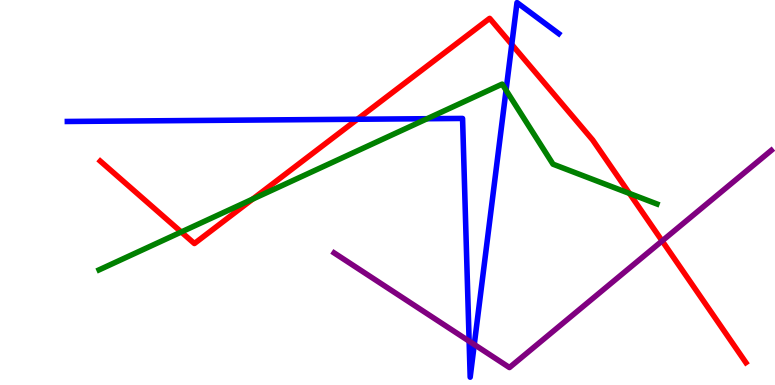[{'lines': ['blue', 'red'], 'intersections': [{'x': 4.61, 'y': 6.9}, {'x': 6.6, 'y': 8.85}]}, {'lines': ['green', 'red'], 'intersections': [{'x': 2.34, 'y': 3.97}, {'x': 3.26, 'y': 4.83}, {'x': 8.12, 'y': 4.98}]}, {'lines': ['purple', 'red'], 'intersections': [{'x': 8.54, 'y': 3.74}]}, {'lines': ['blue', 'green'], 'intersections': [{'x': 5.51, 'y': 6.92}, {'x': 6.53, 'y': 7.66}]}, {'lines': ['blue', 'purple'], 'intersections': [{'x': 6.05, 'y': 1.14}, {'x': 6.12, 'y': 1.05}]}, {'lines': ['green', 'purple'], 'intersections': []}]